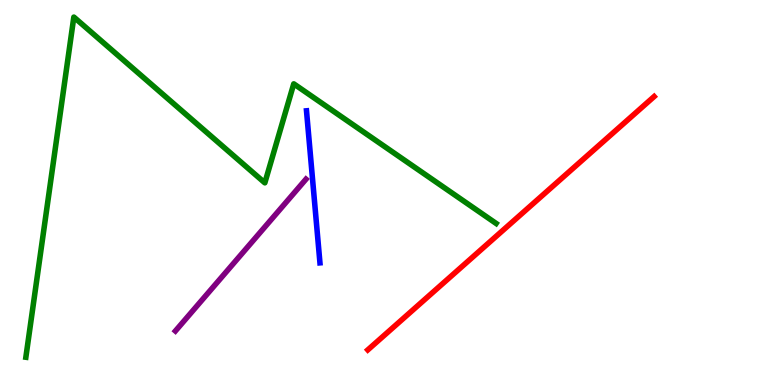[{'lines': ['blue', 'red'], 'intersections': []}, {'lines': ['green', 'red'], 'intersections': []}, {'lines': ['purple', 'red'], 'intersections': []}, {'lines': ['blue', 'green'], 'intersections': []}, {'lines': ['blue', 'purple'], 'intersections': []}, {'lines': ['green', 'purple'], 'intersections': []}]